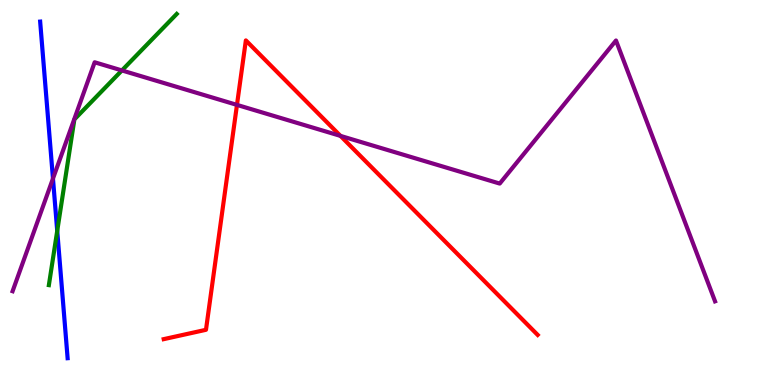[{'lines': ['blue', 'red'], 'intersections': []}, {'lines': ['green', 'red'], 'intersections': []}, {'lines': ['purple', 'red'], 'intersections': [{'x': 3.06, 'y': 7.28}, {'x': 4.39, 'y': 6.47}]}, {'lines': ['blue', 'green'], 'intersections': [{'x': 0.738, 'y': 4.0}]}, {'lines': ['blue', 'purple'], 'intersections': [{'x': 0.683, 'y': 5.36}]}, {'lines': ['green', 'purple'], 'intersections': [{'x': 1.57, 'y': 8.17}]}]